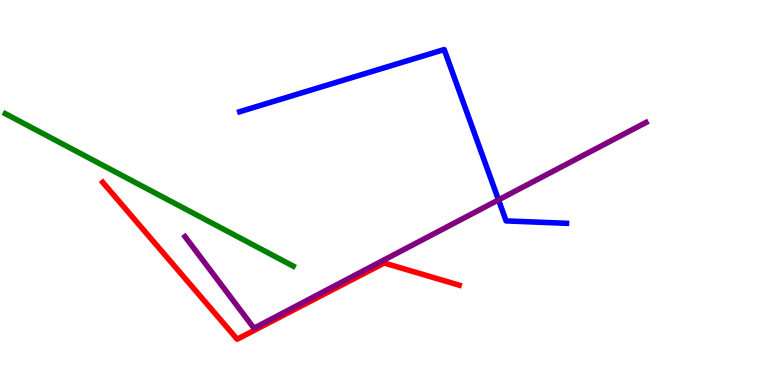[{'lines': ['blue', 'red'], 'intersections': []}, {'lines': ['green', 'red'], 'intersections': []}, {'lines': ['purple', 'red'], 'intersections': []}, {'lines': ['blue', 'green'], 'intersections': []}, {'lines': ['blue', 'purple'], 'intersections': [{'x': 6.43, 'y': 4.81}]}, {'lines': ['green', 'purple'], 'intersections': []}]